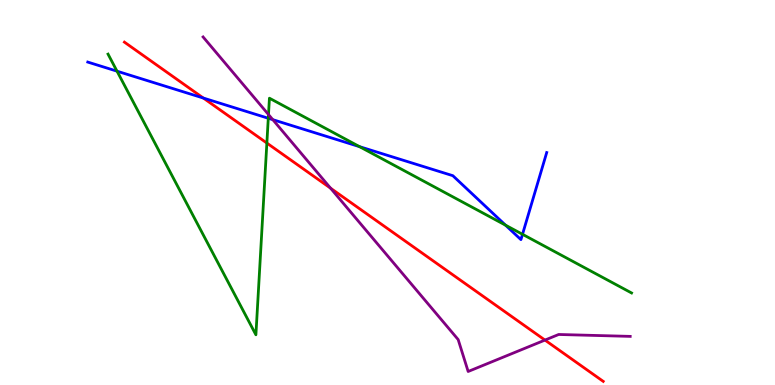[{'lines': ['blue', 'red'], 'intersections': [{'x': 2.62, 'y': 7.45}]}, {'lines': ['green', 'red'], 'intersections': [{'x': 3.44, 'y': 6.28}]}, {'lines': ['purple', 'red'], 'intersections': [{'x': 4.27, 'y': 5.11}, {'x': 7.03, 'y': 1.17}]}, {'lines': ['blue', 'green'], 'intersections': [{'x': 1.51, 'y': 8.15}, {'x': 3.46, 'y': 6.93}, {'x': 4.64, 'y': 6.19}, {'x': 6.52, 'y': 4.15}, {'x': 6.74, 'y': 3.91}]}, {'lines': ['blue', 'purple'], 'intersections': [{'x': 3.52, 'y': 6.89}]}, {'lines': ['green', 'purple'], 'intersections': [{'x': 3.46, 'y': 7.02}]}]